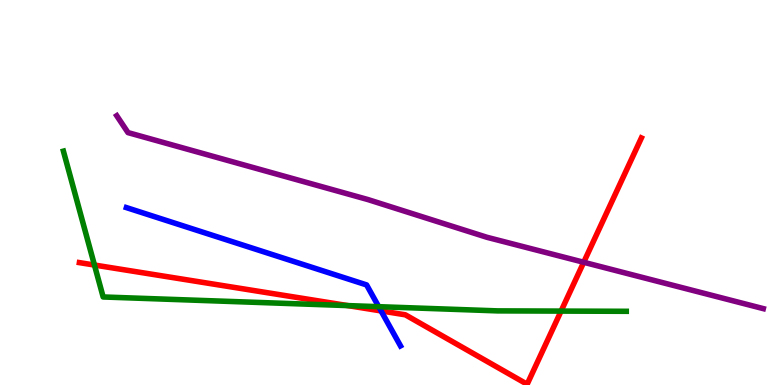[{'lines': ['blue', 'red'], 'intersections': [{'x': 4.92, 'y': 1.92}]}, {'lines': ['green', 'red'], 'intersections': [{'x': 1.22, 'y': 3.12}, {'x': 4.49, 'y': 2.06}, {'x': 7.24, 'y': 1.92}]}, {'lines': ['purple', 'red'], 'intersections': [{'x': 7.53, 'y': 3.19}]}, {'lines': ['blue', 'green'], 'intersections': [{'x': 4.89, 'y': 2.03}]}, {'lines': ['blue', 'purple'], 'intersections': []}, {'lines': ['green', 'purple'], 'intersections': []}]